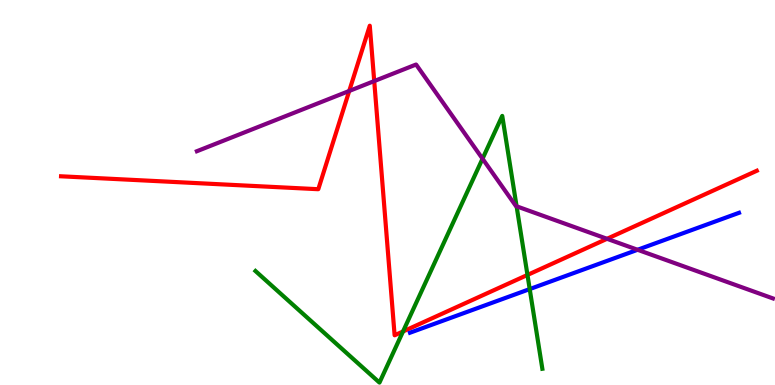[{'lines': ['blue', 'red'], 'intersections': []}, {'lines': ['green', 'red'], 'intersections': [{'x': 5.2, 'y': 1.39}, {'x': 6.81, 'y': 2.86}]}, {'lines': ['purple', 'red'], 'intersections': [{'x': 4.51, 'y': 7.64}, {'x': 4.83, 'y': 7.89}, {'x': 7.83, 'y': 3.8}]}, {'lines': ['blue', 'green'], 'intersections': [{'x': 6.83, 'y': 2.49}]}, {'lines': ['blue', 'purple'], 'intersections': [{'x': 8.23, 'y': 3.51}]}, {'lines': ['green', 'purple'], 'intersections': [{'x': 6.23, 'y': 5.88}, {'x': 6.67, 'y': 4.64}]}]